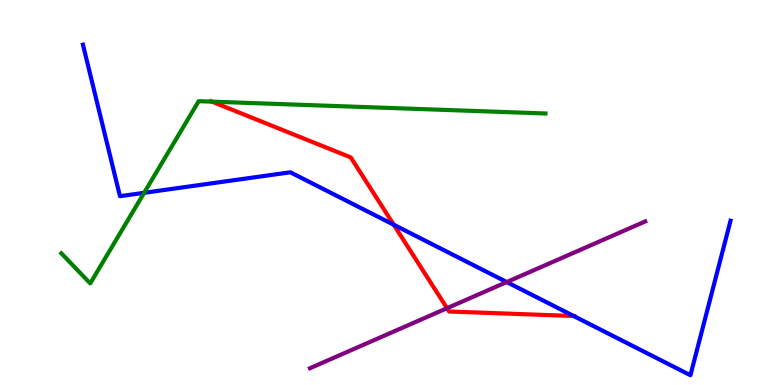[{'lines': ['blue', 'red'], 'intersections': [{'x': 5.08, 'y': 4.16}, {'x': 7.4, 'y': 1.79}]}, {'lines': ['green', 'red'], 'intersections': [{'x': 2.73, 'y': 7.36}]}, {'lines': ['purple', 'red'], 'intersections': [{'x': 5.77, 'y': 1.99}]}, {'lines': ['blue', 'green'], 'intersections': [{'x': 1.86, 'y': 4.99}]}, {'lines': ['blue', 'purple'], 'intersections': [{'x': 6.54, 'y': 2.67}]}, {'lines': ['green', 'purple'], 'intersections': []}]